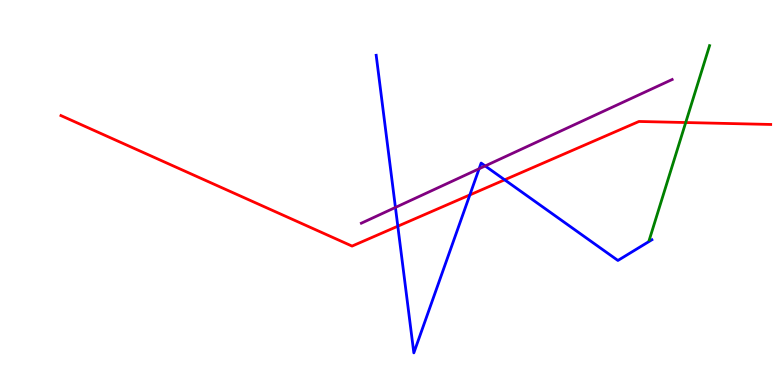[{'lines': ['blue', 'red'], 'intersections': [{'x': 5.13, 'y': 4.12}, {'x': 6.06, 'y': 4.94}, {'x': 6.51, 'y': 5.33}]}, {'lines': ['green', 'red'], 'intersections': [{'x': 8.85, 'y': 6.82}]}, {'lines': ['purple', 'red'], 'intersections': []}, {'lines': ['blue', 'green'], 'intersections': []}, {'lines': ['blue', 'purple'], 'intersections': [{'x': 5.1, 'y': 4.61}, {'x': 6.18, 'y': 5.62}, {'x': 6.26, 'y': 5.69}]}, {'lines': ['green', 'purple'], 'intersections': []}]